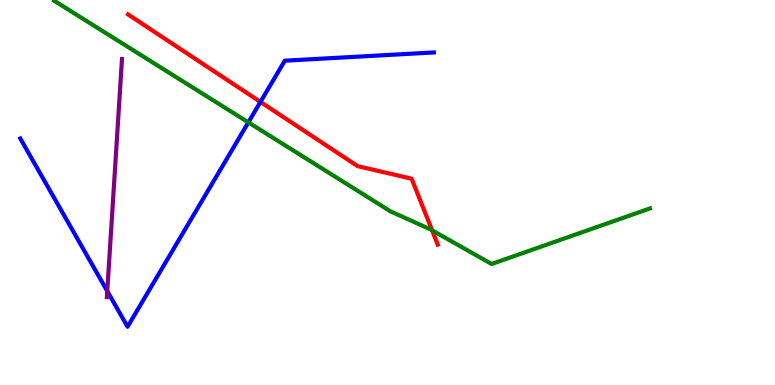[{'lines': ['blue', 'red'], 'intersections': [{'x': 3.36, 'y': 7.35}]}, {'lines': ['green', 'red'], 'intersections': [{'x': 5.58, 'y': 4.02}]}, {'lines': ['purple', 'red'], 'intersections': []}, {'lines': ['blue', 'green'], 'intersections': [{'x': 3.2, 'y': 6.82}]}, {'lines': ['blue', 'purple'], 'intersections': [{'x': 1.38, 'y': 2.44}]}, {'lines': ['green', 'purple'], 'intersections': []}]